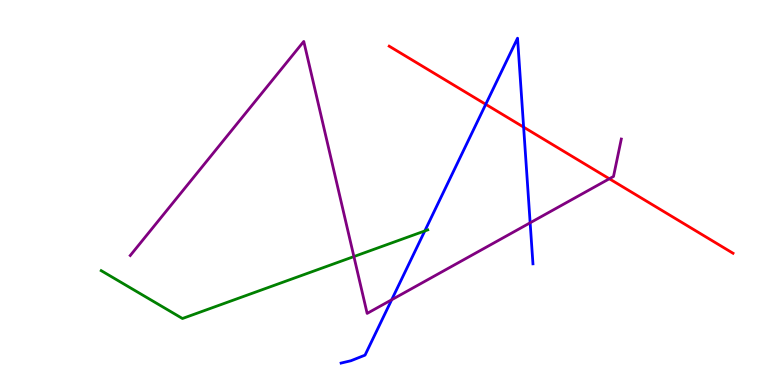[{'lines': ['blue', 'red'], 'intersections': [{'x': 6.27, 'y': 7.29}, {'x': 6.76, 'y': 6.7}]}, {'lines': ['green', 'red'], 'intersections': []}, {'lines': ['purple', 'red'], 'intersections': [{'x': 7.86, 'y': 5.36}]}, {'lines': ['blue', 'green'], 'intersections': [{'x': 5.48, 'y': 4.0}]}, {'lines': ['blue', 'purple'], 'intersections': [{'x': 5.05, 'y': 2.21}, {'x': 6.84, 'y': 4.21}]}, {'lines': ['green', 'purple'], 'intersections': [{'x': 4.57, 'y': 3.34}]}]